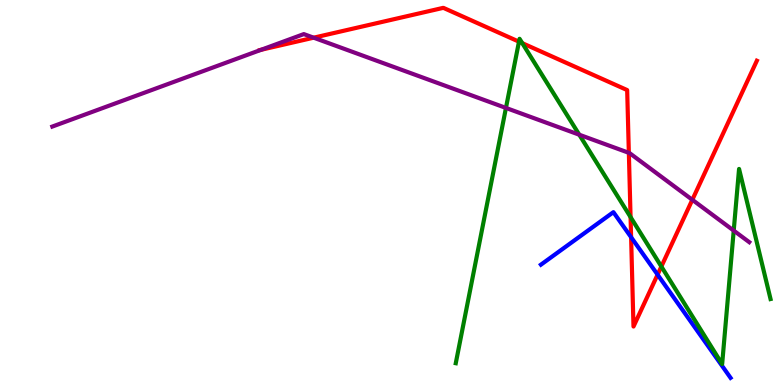[{'lines': ['blue', 'red'], 'intersections': [{'x': 8.14, 'y': 3.84}, {'x': 8.48, 'y': 2.87}]}, {'lines': ['green', 'red'], 'intersections': [{'x': 6.7, 'y': 8.92}, {'x': 6.74, 'y': 8.88}, {'x': 8.14, 'y': 4.36}, {'x': 8.53, 'y': 3.08}]}, {'lines': ['purple', 'red'], 'intersections': [{'x': 3.37, 'y': 8.71}, {'x': 4.05, 'y': 9.02}, {'x': 8.11, 'y': 6.03}, {'x': 8.93, 'y': 4.81}]}, {'lines': ['blue', 'green'], 'intersections': []}, {'lines': ['blue', 'purple'], 'intersections': []}, {'lines': ['green', 'purple'], 'intersections': [{'x': 6.53, 'y': 7.2}, {'x': 7.47, 'y': 6.5}, {'x': 9.47, 'y': 4.01}]}]